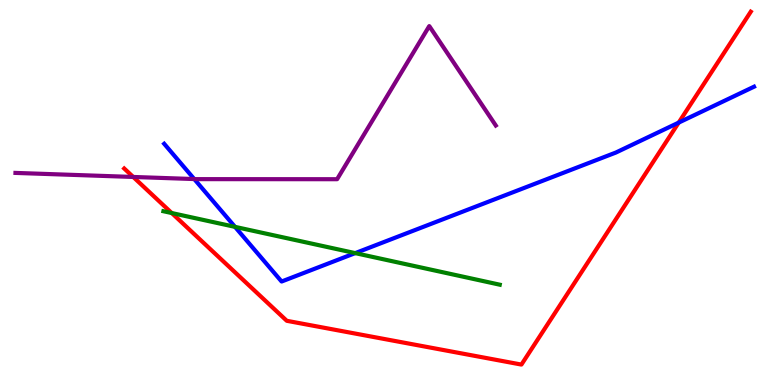[{'lines': ['blue', 'red'], 'intersections': [{'x': 8.76, 'y': 6.82}]}, {'lines': ['green', 'red'], 'intersections': [{'x': 2.22, 'y': 4.47}]}, {'lines': ['purple', 'red'], 'intersections': [{'x': 1.72, 'y': 5.4}]}, {'lines': ['blue', 'green'], 'intersections': [{'x': 3.03, 'y': 4.11}, {'x': 4.58, 'y': 3.43}]}, {'lines': ['blue', 'purple'], 'intersections': [{'x': 2.51, 'y': 5.35}]}, {'lines': ['green', 'purple'], 'intersections': []}]